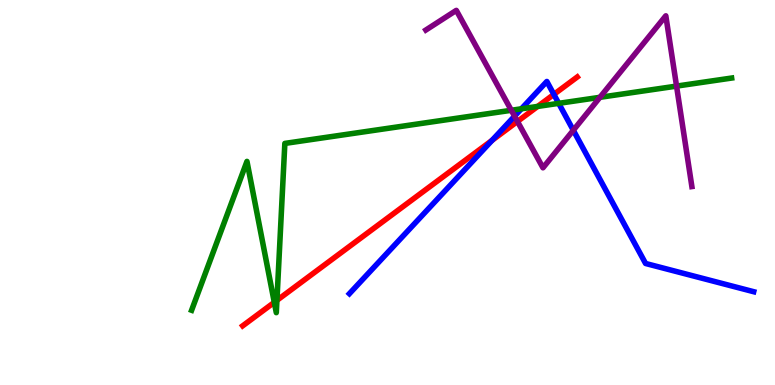[{'lines': ['blue', 'red'], 'intersections': [{'x': 6.35, 'y': 6.35}, {'x': 7.15, 'y': 7.55}]}, {'lines': ['green', 'red'], 'intersections': [{'x': 3.54, 'y': 2.15}, {'x': 3.57, 'y': 2.2}, {'x': 6.94, 'y': 7.24}]}, {'lines': ['purple', 'red'], 'intersections': [{'x': 6.68, 'y': 6.85}]}, {'lines': ['blue', 'green'], 'intersections': [{'x': 6.73, 'y': 7.17}, {'x': 7.21, 'y': 7.32}]}, {'lines': ['blue', 'purple'], 'intersections': [{'x': 6.64, 'y': 6.98}, {'x': 7.4, 'y': 6.62}]}, {'lines': ['green', 'purple'], 'intersections': [{'x': 6.6, 'y': 7.14}, {'x': 7.74, 'y': 7.47}, {'x': 8.73, 'y': 7.76}]}]